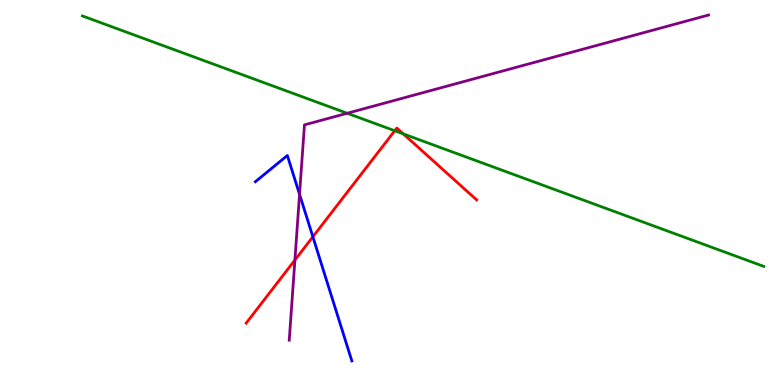[{'lines': ['blue', 'red'], 'intersections': [{'x': 4.04, 'y': 3.85}]}, {'lines': ['green', 'red'], 'intersections': [{'x': 5.09, 'y': 6.6}, {'x': 5.2, 'y': 6.52}]}, {'lines': ['purple', 'red'], 'intersections': [{'x': 3.81, 'y': 3.25}]}, {'lines': ['blue', 'green'], 'intersections': []}, {'lines': ['blue', 'purple'], 'intersections': [{'x': 3.87, 'y': 4.95}]}, {'lines': ['green', 'purple'], 'intersections': [{'x': 4.48, 'y': 7.06}]}]